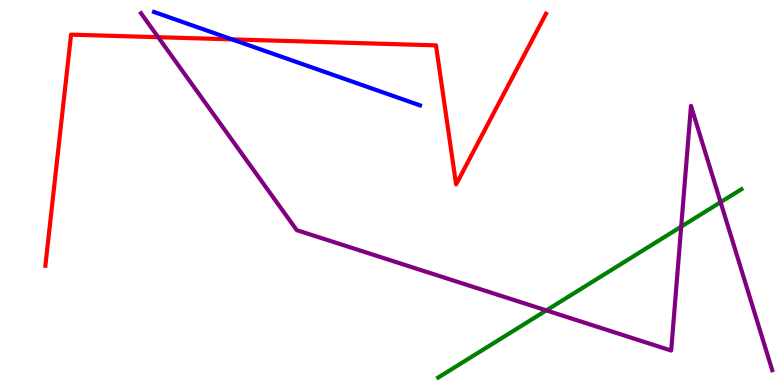[{'lines': ['blue', 'red'], 'intersections': [{'x': 2.99, 'y': 8.98}]}, {'lines': ['green', 'red'], 'intersections': []}, {'lines': ['purple', 'red'], 'intersections': [{'x': 2.04, 'y': 9.03}]}, {'lines': ['blue', 'green'], 'intersections': []}, {'lines': ['blue', 'purple'], 'intersections': []}, {'lines': ['green', 'purple'], 'intersections': [{'x': 7.05, 'y': 1.94}, {'x': 8.79, 'y': 4.11}, {'x': 9.3, 'y': 4.75}]}]